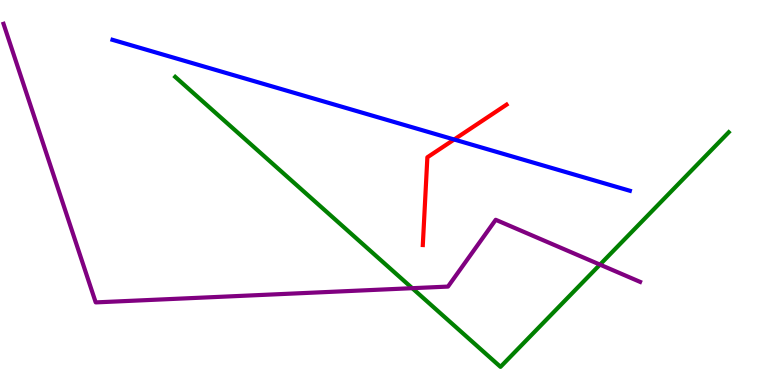[{'lines': ['blue', 'red'], 'intersections': [{'x': 5.86, 'y': 6.38}]}, {'lines': ['green', 'red'], 'intersections': []}, {'lines': ['purple', 'red'], 'intersections': []}, {'lines': ['blue', 'green'], 'intersections': []}, {'lines': ['blue', 'purple'], 'intersections': []}, {'lines': ['green', 'purple'], 'intersections': [{'x': 5.32, 'y': 2.51}, {'x': 7.74, 'y': 3.13}]}]